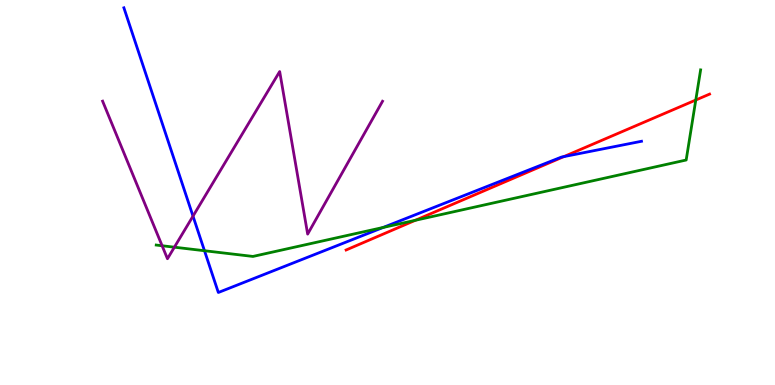[{'lines': ['blue', 'red'], 'intersections': [{'x': 7.28, 'y': 5.93}]}, {'lines': ['green', 'red'], 'intersections': [{'x': 5.36, 'y': 4.28}, {'x': 8.98, 'y': 7.4}]}, {'lines': ['purple', 'red'], 'intersections': []}, {'lines': ['blue', 'green'], 'intersections': [{'x': 2.64, 'y': 3.49}, {'x': 4.94, 'y': 4.09}]}, {'lines': ['blue', 'purple'], 'intersections': [{'x': 2.49, 'y': 4.39}]}, {'lines': ['green', 'purple'], 'intersections': [{'x': 2.09, 'y': 3.62}, {'x': 2.25, 'y': 3.58}]}]